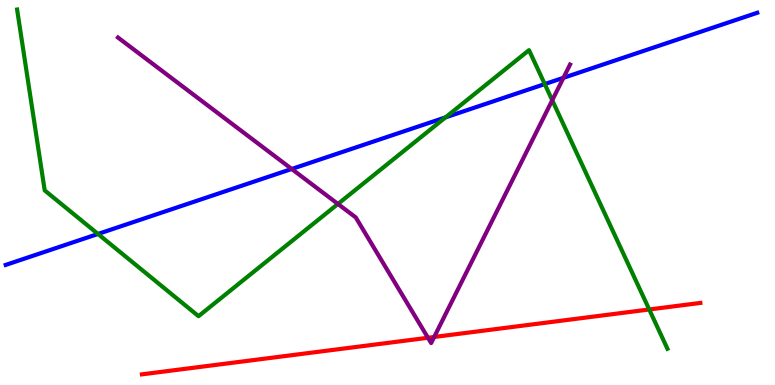[{'lines': ['blue', 'red'], 'intersections': []}, {'lines': ['green', 'red'], 'intersections': [{'x': 8.38, 'y': 1.96}]}, {'lines': ['purple', 'red'], 'intersections': [{'x': 5.52, 'y': 1.23}, {'x': 5.6, 'y': 1.25}]}, {'lines': ['blue', 'green'], 'intersections': [{'x': 1.26, 'y': 3.92}, {'x': 5.75, 'y': 6.95}, {'x': 7.03, 'y': 7.82}]}, {'lines': ['blue', 'purple'], 'intersections': [{'x': 3.76, 'y': 5.61}, {'x': 7.27, 'y': 7.98}]}, {'lines': ['green', 'purple'], 'intersections': [{'x': 4.36, 'y': 4.7}, {'x': 7.13, 'y': 7.4}]}]